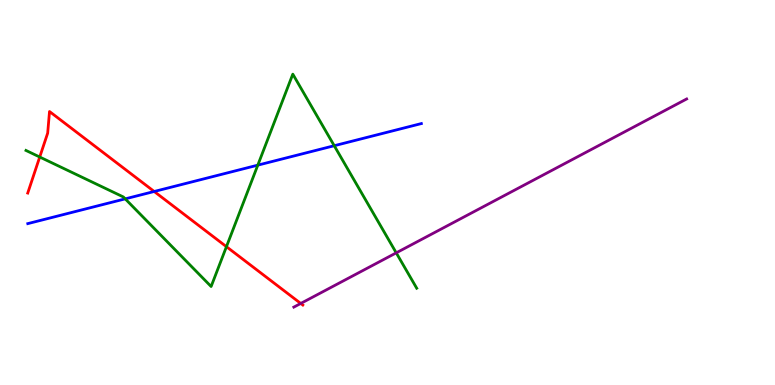[{'lines': ['blue', 'red'], 'intersections': [{'x': 1.99, 'y': 5.03}]}, {'lines': ['green', 'red'], 'intersections': [{'x': 0.513, 'y': 5.92}, {'x': 2.92, 'y': 3.59}]}, {'lines': ['purple', 'red'], 'intersections': [{'x': 3.88, 'y': 2.12}]}, {'lines': ['blue', 'green'], 'intersections': [{'x': 1.62, 'y': 4.83}, {'x': 3.33, 'y': 5.71}, {'x': 4.31, 'y': 6.22}]}, {'lines': ['blue', 'purple'], 'intersections': []}, {'lines': ['green', 'purple'], 'intersections': [{'x': 5.11, 'y': 3.43}]}]